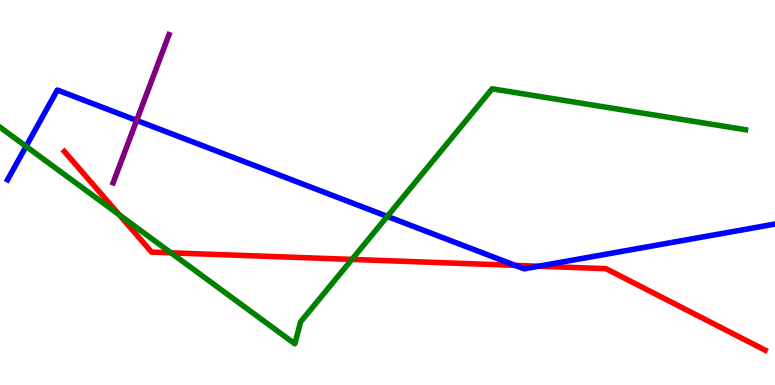[{'lines': ['blue', 'red'], 'intersections': [{'x': 6.65, 'y': 3.11}, {'x': 6.95, 'y': 3.09}]}, {'lines': ['green', 'red'], 'intersections': [{'x': 1.54, 'y': 4.42}, {'x': 2.21, 'y': 3.43}, {'x': 4.54, 'y': 3.26}]}, {'lines': ['purple', 'red'], 'intersections': []}, {'lines': ['blue', 'green'], 'intersections': [{'x': 0.337, 'y': 6.2}, {'x': 5.0, 'y': 4.38}]}, {'lines': ['blue', 'purple'], 'intersections': [{'x': 1.76, 'y': 6.87}]}, {'lines': ['green', 'purple'], 'intersections': []}]